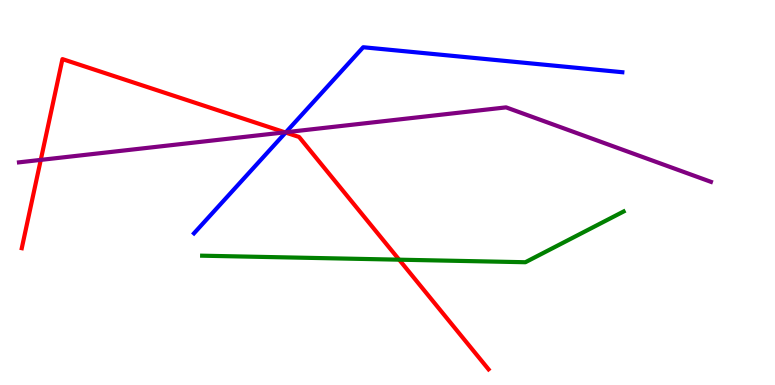[{'lines': ['blue', 'red'], 'intersections': [{'x': 3.69, 'y': 6.56}]}, {'lines': ['green', 'red'], 'intersections': [{'x': 5.15, 'y': 3.26}]}, {'lines': ['purple', 'red'], 'intersections': [{'x': 0.526, 'y': 5.85}, {'x': 3.68, 'y': 6.56}]}, {'lines': ['blue', 'green'], 'intersections': []}, {'lines': ['blue', 'purple'], 'intersections': [{'x': 3.69, 'y': 6.57}]}, {'lines': ['green', 'purple'], 'intersections': []}]